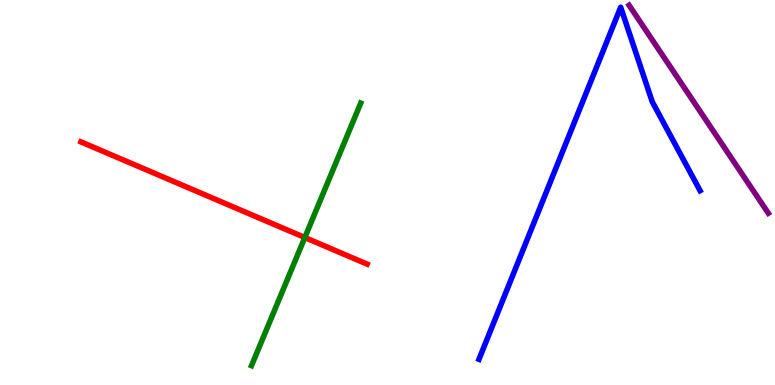[{'lines': ['blue', 'red'], 'intersections': []}, {'lines': ['green', 'red'], 'intersections': [{'x': 3.93, 'y': 3.83}]}, {'lines': ['purple', 'red'], 'intersections': []}, {'lines': ['blue', 'green'], 'intersections': []}, {'lines': ['blue', 'purple'], 'intersections': []}, {'lines': ['green', 'purple'], 'intersections': []}]